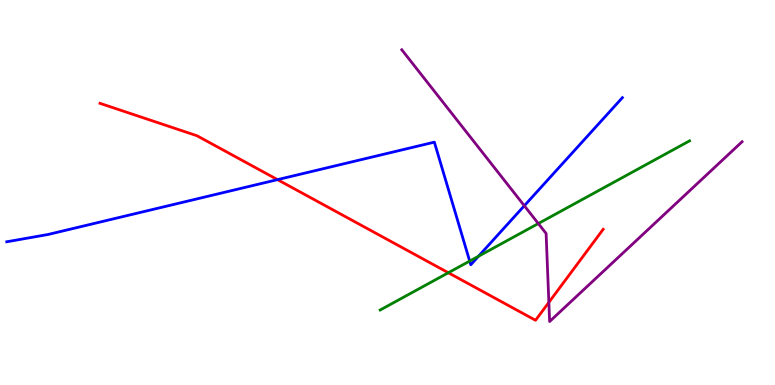[{'lines': ['blue', 'red'], 'intersections': [{'x': 3.58, 'y': 5.33}]}, {'lines': ['green', 'red'], 'intersections': [{'x': 5.78, 'y': 2.92}]}, {'lines': ['purple', 'red'], 'intersections': [{'x': 7.08, 'y': 2.15}]}, {'lines': ['blue', 'green'], 'intersections': [{'x': 6.06, 'y': 3.22}, {'x': 6.17, 'y': 3.34}]}, {'lines': ['blue', 'purple'], 'intersections': [{'x': 6.77, 'y': 4.66}]}, {'lines': ['green', 'purple'], 'intersections': [{'x': 6.95, 'y': 4.19}]}]